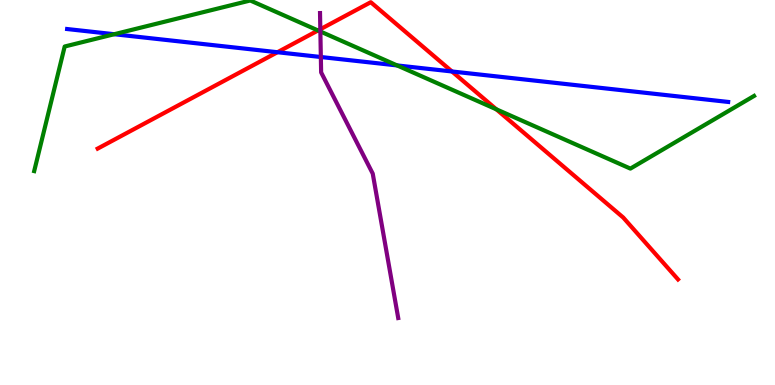[{'lines': ['blue', 'red'], 'intersections': [{'x': 3.58, 'y': 8.64}, {'x': 5.83, 'y': 8.14}]}, {'lines': ['green', 'red'], 'intersections': [{'x': 4.1, 'y': 9.21}, {'x': 6.4, 'y': 7.16}]}, {'lines': ['purple', 'red'], 'intersections': [{'x': 4.13, 'y': 9.24}]}, {'lines': ['blue', 'green'], 'intersections': [{'x': 1.47, 'y': 9.11}, {'x': 5.12, 'y': 8.3}]}, {'lines': ['blue', 'purple'], 'intersections': [{'x': 4.14, 'y': 8.52}]}, {'lines': ['green', 'purple'], 'intersections': [{'x': 4.13, 'y': 9.18}]}]